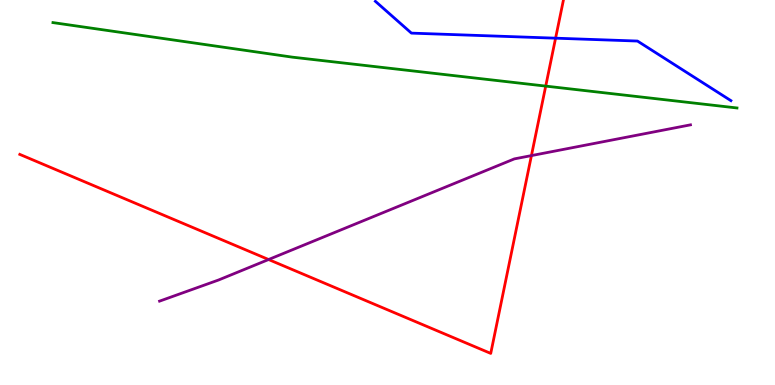[{'lines': ['blue', 'red'], 'intersections': [{'x': 7.17, 'y': 9.01}]}, {'lines': ['green', 'red'], 'intersections': [{'x': 7.04, 'y': 7.76}]}, {'lines': ['purple', 'red'], 'intersections': [{'x': 3.47, 'y': 3.26}, {'x': 6.86, 'y': 5.96}]}, {'lines': ['blue', 'green'], 'intersections': []}, {'lines': ['blue', 'purple'], 'intersections': []}, {'lines': ['green', 'purple'], 'intersections': []}]